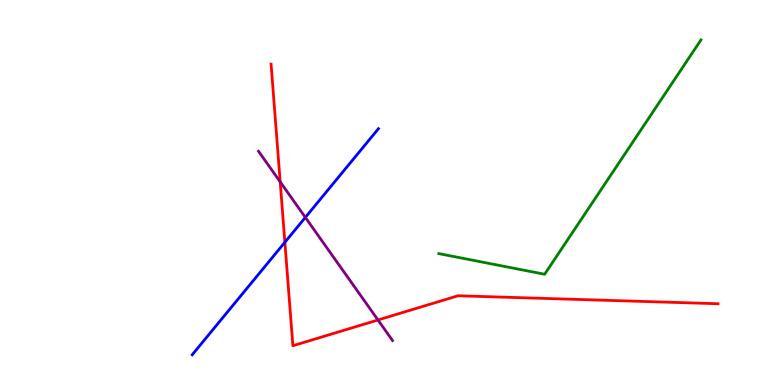[{'lines': ['blue', 'red'], 'intersections': [{'x': 3.68, 'y': 3.71}]}, {'lines': ['green', 'red'], 'intersections': []}, {'lines': ['purple', 'red'], 'intersections': [{'x': 3.62, 'y': 5.28}, {'x': 4.88, 'y': 1.69}]}, {'lines': ['blue', 'green'], 'intersections': []}, {'lines': ['blue', 'purple'], 'intersections': [{'x': 3.94, 'y': 4.35}]}, {'lines': ['green', 'purple'], 'intersections': []}]